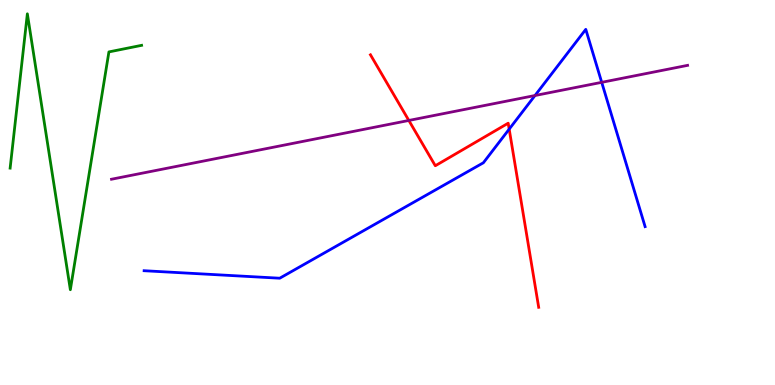[{'lines': ['blue', 'red'], 'intersections': [{'x': 6.57, 'y': 6.65}]}, {'lines': ['green', 'red'], 'intersections': []}, {'lines': ['purple', 'red'], 'intersections': [{'x': 5.28, 'y': 6.87}]}, {'lines': ['blue', 'green'], 'intersections': []}, {'lines': ['blue', 'purple'], 'intersections': [{'x': 6.9, 'y': 7.52}, {'x': 7.76, 'y': 7.86}]}, {'lines': ['green', 'purple'], 'intersections': []}]